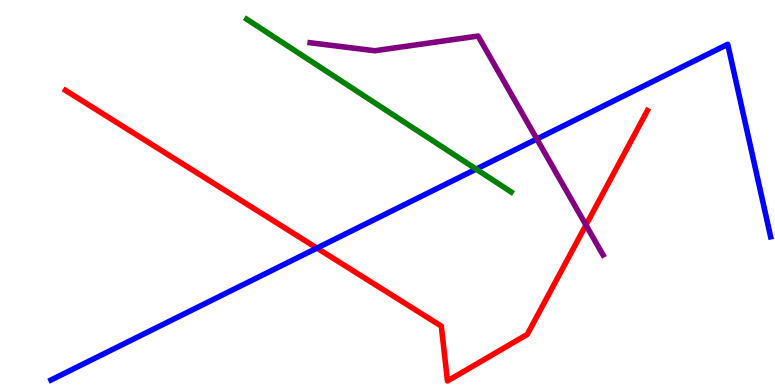[{'lines': ['blue', 'red'], 'intersections': [{'x': 4.09, 'y': 3.56}]}, {'lines': ['green', 'red'], 'intersections': []}, {'lines': ['purple', 'red'], 'intersections': [{'x': 7.56, 'y': 4.15}]}, {'lines': ['blue', 'green'], 'intersections': [{'x': 6.14, 'y': 5.61}]}, {'lines': ['blue', 'purple'], 'intersections': [{'x': 6.93, 'y': 6.39}]}, {'lines': ['green', 'purple'], 'intersections': []}]